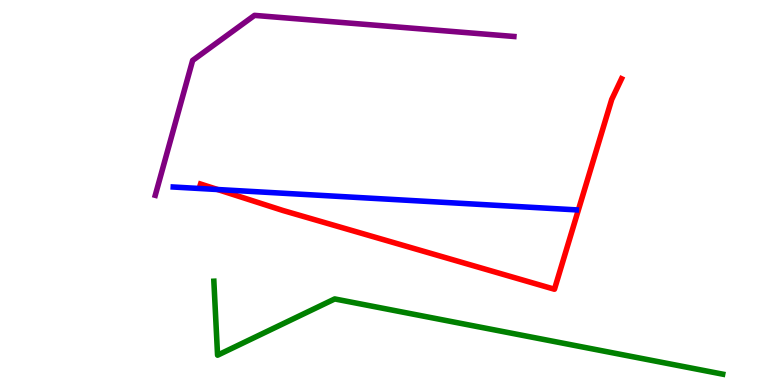[{'lines': ['blue', 'red'], 'intersections': [{'x': 2.81, 'y': 5.08}]}, {'lines': ['green', 'red'], 'intersections': []}, {'lines': ['purple', 'red'], 'intersections': []}, {'lines': ['blue', 'green'], 'intersections': []}, {'lines': ['blue', 'purple'], 'intersections': []}, {'lines': ['green', 'purple'], 'intersections': []}]